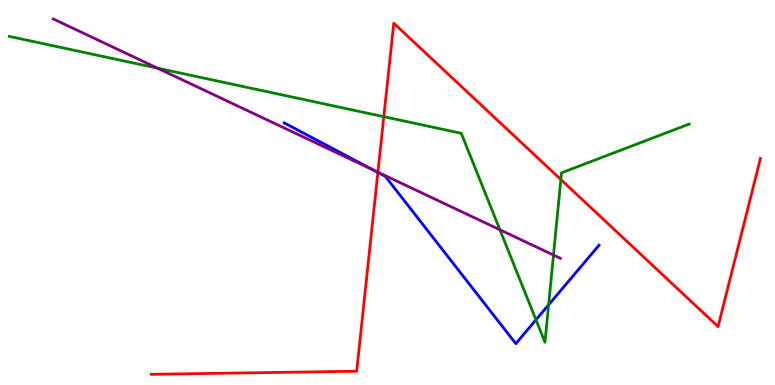[{'lines': ['blue', 'red'], 'intersections': [{'x': 4.88, 'y': 5.52}]}, {'lines': ['green', 'red'], 'intersections': [{'x': 4.95, 'y': 6.97}, {'x': 7.24, 'y': 5.34}]}, {'lines': ['purple', 'red'], 'intersections': [{'x': 4.88, 'y': 5.53}]}, {'lines': ['blue', 'green'], 'intersections': [{'x': 6.92, 'y': 1.69}, {'x': 7.08, 'y': 2.08}]}, {'lines': ['blue', 'purple'], 'intersections': [{'x': 4.81, 'y': 5.59}]}, {'lines': ['green', 'purple'], 'intersections': [{'x': 2.03, 'y': 8.23}, {'x': 6.45, 'y': 4.03}, {'x': 7.14, 'y': 3.37}]}]